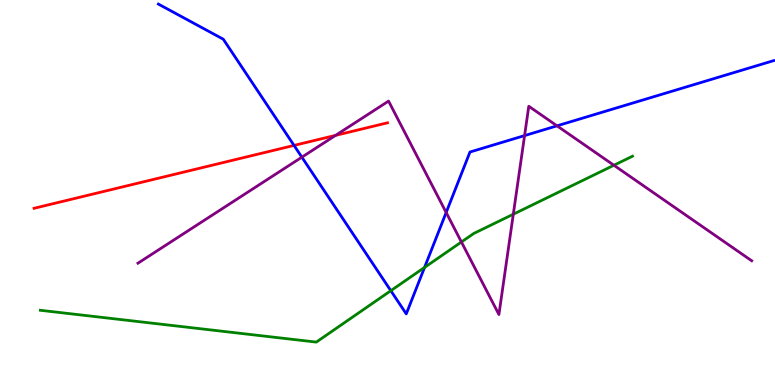[{'lines': ['blue', 'red'], 'intersections': [{'x': 3.79, 'y': 6.22}]}, {'lines': ['green', 'red'], 'intersections': []}, {'lines': ['purple', 'red'], 'intersections': [{'x': 4.33, 'y': 6.48}]}, {'lines': ['blue', 'green'], 'intersections': [{'x': 5.04, 'y': 2.45}, {'x': 5.48, 'y': 3.05}]}, {'lines': ['blue', 'purple'], 'intersections': [{'x': 3.9, 'y': 5.92}, {'x': 5.76, 'y': 4.48}, {'x': 6.77, 'y': 6.48}, {'x': 7.19, 'y': 6.73}]}, {'lines': ['green', 'purple'], 'intersections': [{'x': 5.95, 'y': 3.71}, {'x': 6.62, 'y': 4.44}, {'x': 7.92, 'y': 5.71}]}]